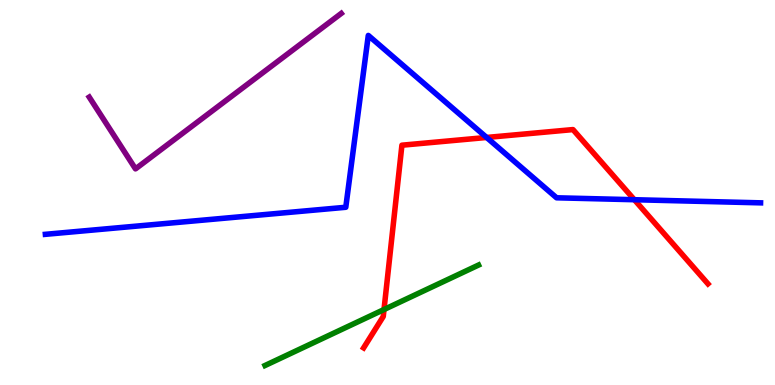[{'lines': ['blue', 'red'], 'intersections': [{'x': 6.28, 'y': 6.43}, {'x': 8.19, 'y': 4.81}]}, {'lines': ['green', 'red'], 'intersections': [{'x': 4.96, 'y': 1.96}]}, {'lines': ['purple', 'red'], 'intersections': []}, {'lines': ['blue', 'green'], 'intersections': []}, {'lines': ['blue', 'purple'], 'intersections': []}, {'lines': ['green', 'purple'], 'intersections': []}]